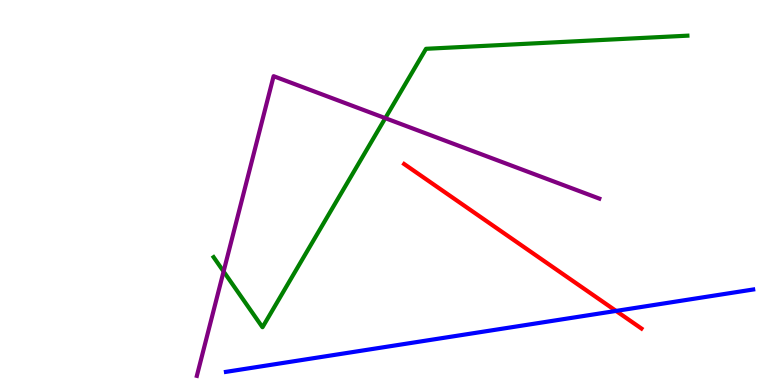[{'lines': ['blue', 'red'], 'intersections': [{'x': 7.95, 'y': 1.92}]}, {'lines': ['green', 'red'], 'intersections': []}, {'lines': ['purple', 'red'], 'intersections': []}, {'lines': ['blue', 'green'], 'intersections': []}, {'lines': ['blue', 'purple'], 'intersections': []}, {'lines': ['green', 'purple'], 'intersections': [{'x': 2.89, 'y': 2.95}, {'x': 4.97, 'y': 6.93}]}]